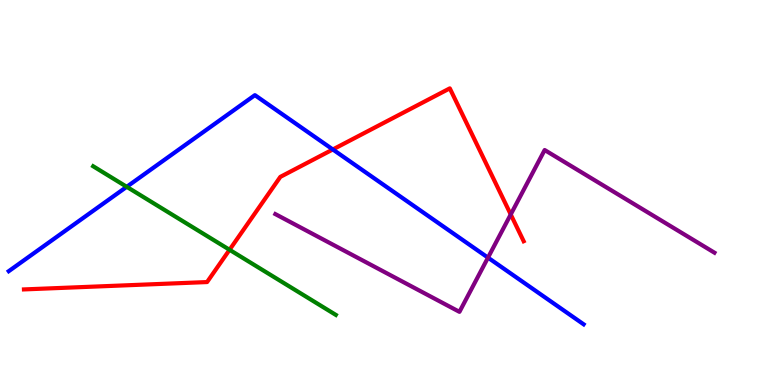[{'lines': ['blue', 'red'], 'intersections': [{'x': 4.29, 'y': 6.12}]}, {'lines': ['green', 'red'], 'intersections': [{'x': 2.96, 'y': 3.51}]}, {'lines': ['purple', 'red'], 'intersections': [{'x': 6.59, 'y': 4.43}]}, {'lines': ['blue', 'green'], 'intersections': [{'x': 1.64, 'y': 5.15}]}, {'lines': ['blue', 'purple'], 'intersections': [{'x': 6.3, 'y': 3.31}]}, {'lines': ['green', 'purple'], 'intersections': []}]